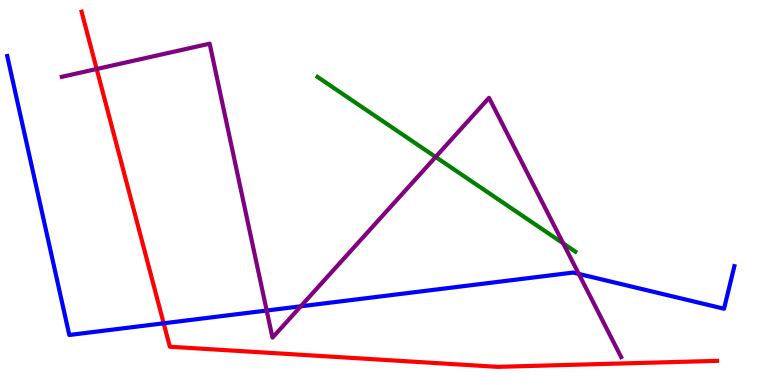[{'lines': ['blue', 'red'], 'intersections': [{'x': 2.11, 'y': 1.6}]}, {'lines': ['green', 'red'], 'intersections': []}, {'lines': ['purple', 'red'], 'intersections': [{'x': 1.25, 'y': 8.21}]}, {'lines': ['blue', 'green'], 'intersections': []}, {'lines': ['blue', 'purple'], 'intersections': [{'x': 3.44, 'y': 1.93}, {'x': 3.88, 'y': 2.04}, {'x': 7.47, 'y': 2.89}]}, {'lines': ['green', 'purple'], 'intersections': [{'x': 5.62, 'y': 5.92}, {'x': 7.27, 'y': 3.68}]}]